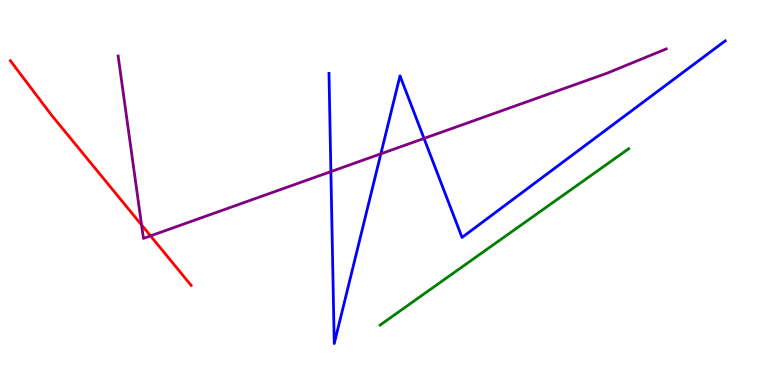[{'lines': ['blue', 'red'], 'intersections': []}, {'lines': ['green', 'red'], 'intersections': []}, {'lines': ['purple', 'red'], 'intersections': [{'x': 1.83, 'y': 4.16}, {'x': 1.94, 'y': 3.87}]}, {'lines': ['blue', 'green'], 'intersections': []}, {'lines': ['blue', 'purple'], 'intersections': [{'x': 4.27, 'y': 5.54}, {'x': 4.91, 'y': 6.0}, {'x': 5.47, 'y': 6.4}]}, {'lines': ['green', 'purple'], 'intersections': []}]